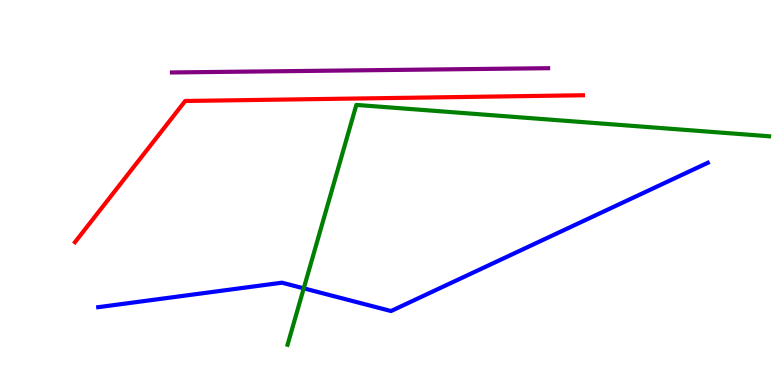[{'lines': ['blue', 'red'], 'intersections': []}, {'lines': ['green', 'red'], 'intersections': []}, {'lines': ['purple', 'red'], 'intersections': []}, {'lines': ['blue', 'green'], 'intersections': [{'x': 3.92, 'y': 2.51}]}, {'lines': ['blue', 'purple'], 'intersections': []}, {'lines': ['green', 'purple'], 'intersections': []}]